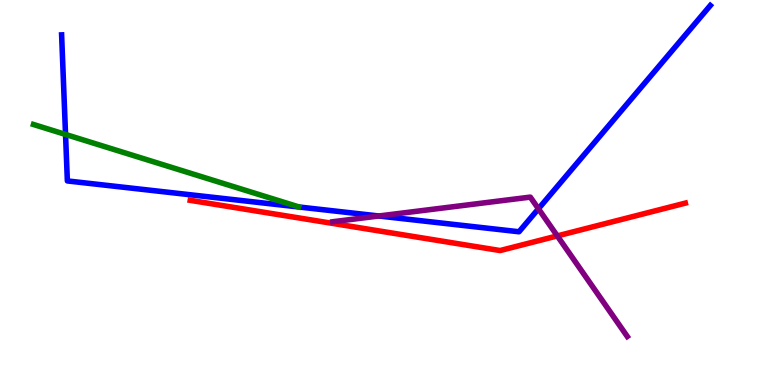[{'lines': ['blue', 'red'], 'intersections': []}, {'lines': ['green', 'red'], 'intersections': []}, {'lines': ['purple', 'red'], 'intersections': [{'x': 7.19, 'y': 3.87}]}, {'lines': ['blue', 'green'], 'intersections': [{'x': 0.846, 'y': 6.51}]}, {'lines': ['blue', 'purple'], 'intersections': [{'x': 4.89, 'y': 4.39}, {'x': 6.95, 'y': 4.58}]}, {'lines': ['green', 'purple'], 'intersections': []}]